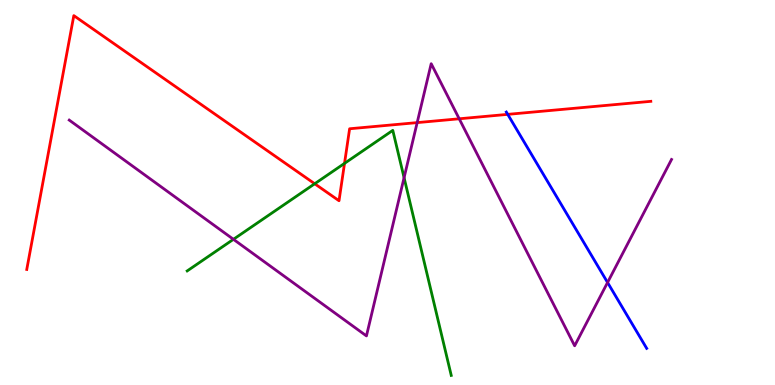[{'lines': ['blue', 'red'], 'intersections': [{'x': 6.55, 'y': 7.03}]}, {'lines': ['green', 'red'], 'intersections': [{'x': 4.06, 'y': 5.23}, {'x': 4.45, 'y': 5.76}]}, {'lines': ['purple', 'red'], 'intersections': [{'x': 5.38, 'y': 6.82}, {'x': 5.93, 'y': 6.91}]}, {'lines': ['blue', 'green'], 'intersections': []}, {'lines': ['blue', 'purple'], 'intersections': [{'x': 7.84, 'y': 2.66}]}, {'lines': ['green', 'purple'], 'intersections': [{'x': 3.01, 'y': 3.78}, {'x': 5.21, 'y': 5.38}]}]